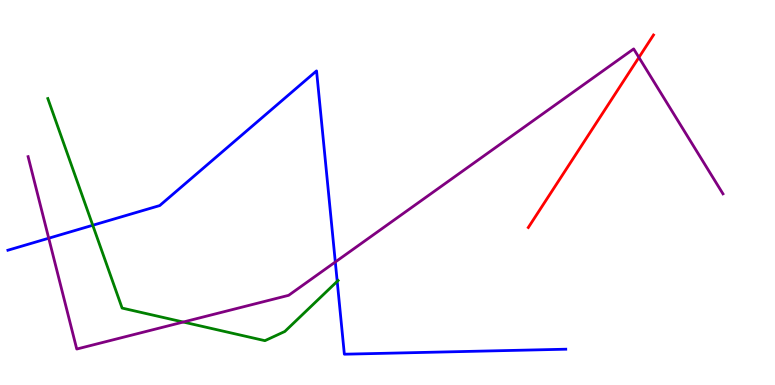[{'lines': ['blue', 'red'], 'intersections': []}, {'lines': ['green', 'red'], 'intersections': []}, {'lines': ['purple', 'red'], 'intersections': [{'x': 8.24, 'y': 8.51}]}, {'lines': ['blue', 'green'], 'intersections': [{'x': 1.2, 'y': 4.15}, {'x': 4.35, 'y': 2.69}]}, {'lines': ['blue', 'purple'], 'intersections': [{'x': 0.629, 'y': 3.81}, {'x': 4.33, 'y': 3.19}]}, {'lines': ['green', 'purple'], 'intersections': [{'x': 2.36, 'y': 1.64}]}]